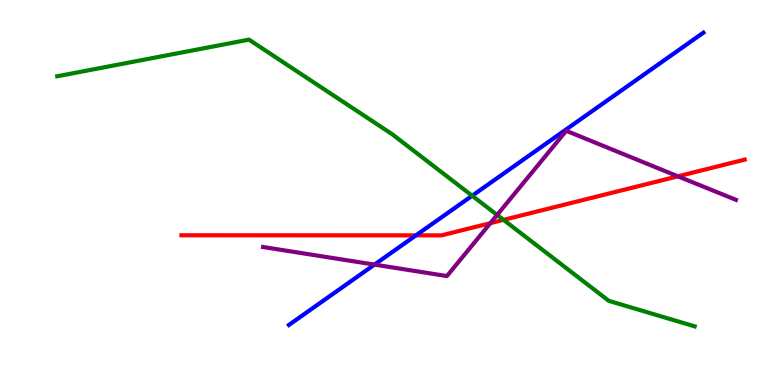[{'lines': ['blue', 'red'], 'intersections': [{'x': 5.37, 'y': 3.89}]}, {'lines': ['green', 'red'], 'intersections': [{'x': 6.5, 'y': 4.29}]}, {'lines': ['purple', 'red'], 'intersections': [{'x': 6.33, 'y': 4.2}, {'x': 8.75, 'y': 5.42}]}, {'lines': ['blue', 'green'], 'intersections': [{'x': 6.09, 'y': 4.92}]}, {'lines': ['blue', 'purple'], 'intersections': [{'x': 4.83, 'y': 3.13}]}, {'lines': ['green', 'purple'], 'intersections': [{'x': 6.41, 'y': 4.42}]}]